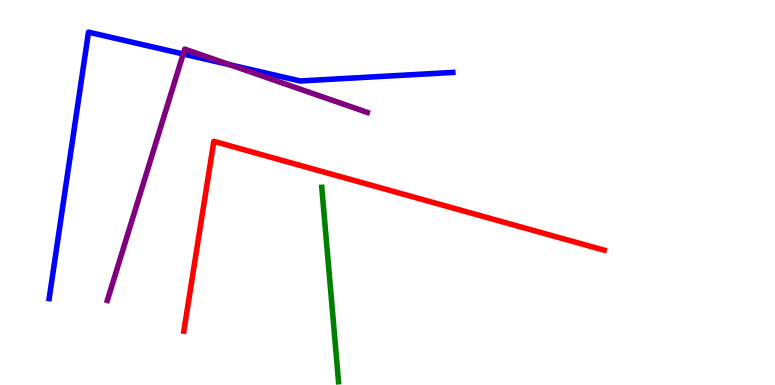[{'lines': ['blue', 'red'], 'intersections': []}, {'lines': ['green', 'red'], 'intersections': []}, {'lines': ['purple', 'red'], 'intersections': []}, {'lines': ['blue', 'green'], 'intersections': []}, {'lines': ['blue', 'purple'], 'intersections': [{'x': 2.36, 'y': 8.6}, {'x': 2.96, 'y': 8.32}]}, {'lines': ['green', 'purple'], 'intersections': []}]